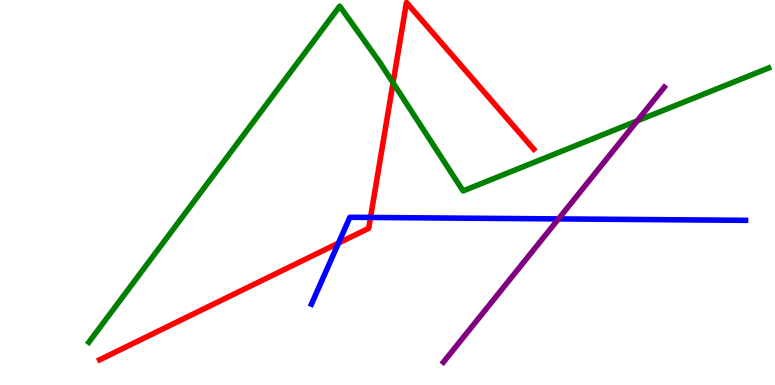[{'lines': ['blue', 'red'], 'intersections': [{'x': 4.37, 'y': 3.69}, {'x': 4.78, 'y': 4.35}]}, {'lines': ['green', 'red'], 'intersections': [{'x': 5.07, 'y': 7.85}]}, {'lines': ['purple', 'red'], 'intersections': []}, {'lines': ['blue', 'green'], 'intersections': []}, {'lines': ['blue', 'purple'], 'intersections': [{'x': 7.21, 'y': 4.31}]}, {'lines': ['green', 'purple'], 'intersections': [{'x': 8.22, 'y': 6.86}]}]